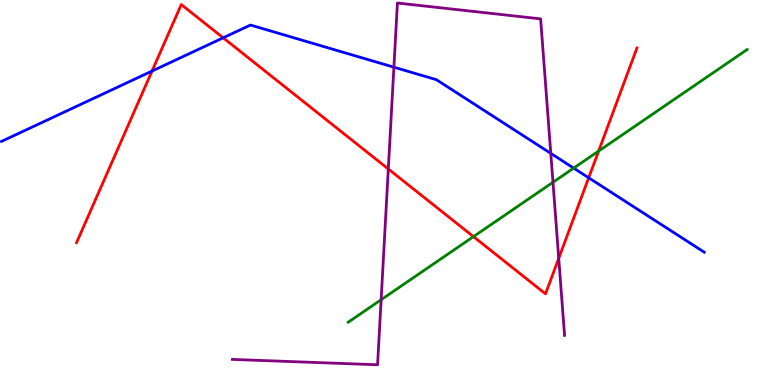[{'lines': ['blue', 'red'], 'intersections': [{'x': 1.96, 'y': 8.15}, {'x': 2.88, 'y': 9.02}, {'x': 7.6, 'y': 5.38}]}, {'lines': ['green', 'red'], 'intersections': [{'x': 6.11, 'y': 3.85}, {'x': 7.72, 'y': 6.08}]}, {'lines': ['purple', 'red'], 'intersections': [{'x': 5.01, 'y': 5.61}, {'x': 7.21, 'y': 3.29}]}, {'lines': ['blue', 'green'], 'intersections': [{'x': 7.4, 'y': 5.63}]}, {'lines': ['blue', 'purple'], 'intersections': [{'x': 5.08, 'y': 8.25}, {'x': 7.11, 'y': 6.02}]}, {'lines': ['green', 'purple'], 'intersections': [{'x': 4.92, 'y': 2.21}, {'x': 7.14, 'y': 5.27}]}]